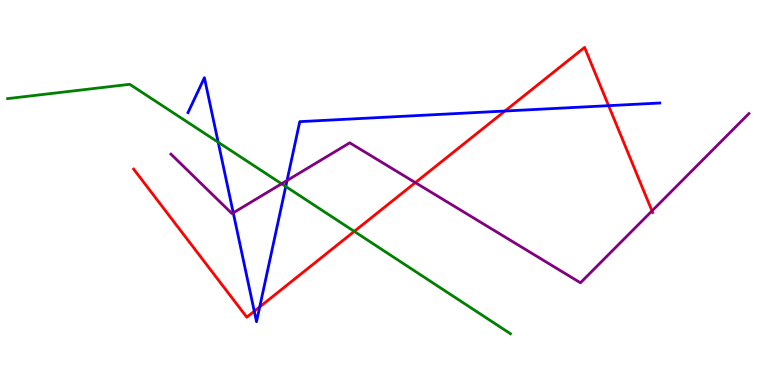[{'lines': ['blue', 'red'], 'intersections': [{'x': 3.28, 'y': 1.92}, {'x': 3.35, 'y': 2.03}, {'x': 6.52, 'y': 7.12}, {'x': 7.85, 'y': 7.26}]}, {'lines': ['green', 'red'], 'intersections': [{'x': 4.57, 'y': 3.99}]}, {'lines': ['purple', 'red'], 'intersections': [{'x': 5.36, 'y': 5.26}, {'x': 8.41, 'y': 4.52}]}, {'lines': ['blue', 'green'], 'intersections': [{'x': 2.82, 'y': 6.31}, {'x': 3.69, 'y': 5.16}]}, {'lines': ['blue', 'purple'], 'intersections': [{'x': 3.01, 'y': 4.47}, {'x': 3.7, 'y': 5.31}]}, {'lines': ['green', 'purple'], 'intersections': [{'x': 3.63, 'y': 5.23}]}]